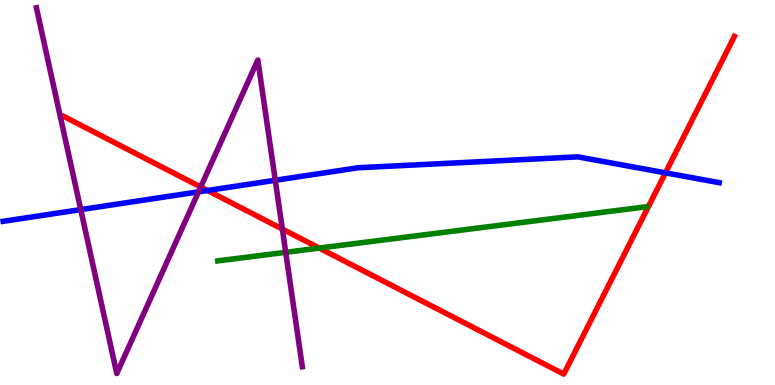[{'lines': ['blue', 'red'], 'intersections': [{'x': 2.68, 'y': 5.05}, {'x': 8.59, 'y': 5.51}]}, {'lines': ['green', 'red'], 'intersections': [{'x': 4.12, 'y': 3.56}]}, {'lines': ['purple', 'red'], 'intersections': [{'x': 2.59, 'y': 5.14}, {'x': 3.64, 'y': 4.05}]}, {'lines': ['blue', 'green'], 'intersections': []}, {'lines': ['blue', 'purple'], 'intersections': [{'x': 1.04, 'y': 4.56}, {'x': 2.56, 'y': 5.02}, {'x': 3.55, 'y': 5.32}]}, {'lines': ['green', 'purple'], 'intersections': [{'x': 3.69, 'y': 3.45}]}]